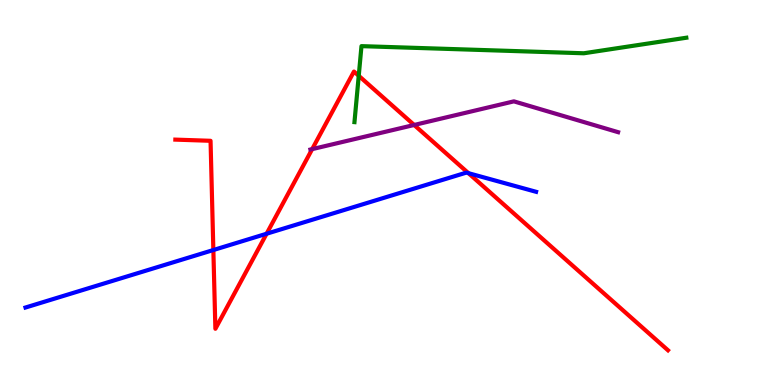[{'lines': ['blue', 'red'], 'intersections': [{'x': 2.75, 'y': 3.51}, {'x': 3.44, 'y': 3.93}, {'x': 6.04, 'y': 5.5}]}, {'lines': ['green', 'red'], 'intersections': [{'x': 4.63, 'y': 8.03}]}, {'lines': ['purple', 'red'], 'intersections': [{'x': 4.03, 'y': 6.13}, {'x': 5.34, 'y': 6.75}]}, {'lines': ['blue', 'green'], 'intersections': []}, {'lines': ['blue', 'purple'], 'intersections': []}, {'lines': ['green', 'purple'], 'intersections': []}]